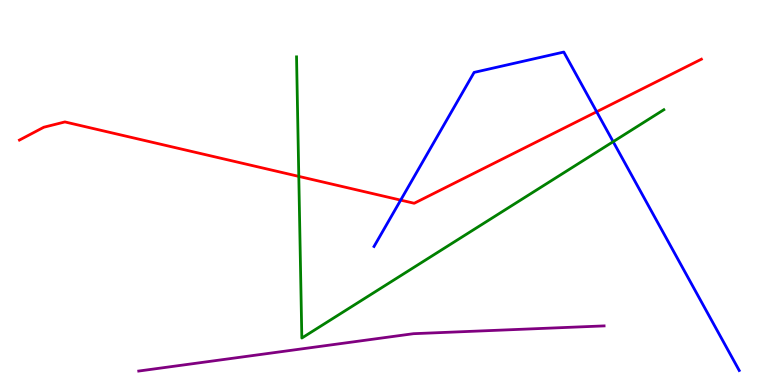[{'lines': ['blue', 'red'], 'intersections': [{'x': 5.17, 'y': 4.8}, {'x': 7.7, 'y': 7.1}]}, {'lines': ['green', 'red'], 'intersections': [{'x': 3.86, 'y': 5.42}]}, {'lines': ['purple', 'red'], 'intersections': []}, {'lines': ['blue', 'green'], 'intersections': [{'x': 7.91, 'y': 6.32}]}, {'lines': ['blue', 'purple'], 'intersections': []}, {'lines': ['green', 'purple'], 'intersections': []}]